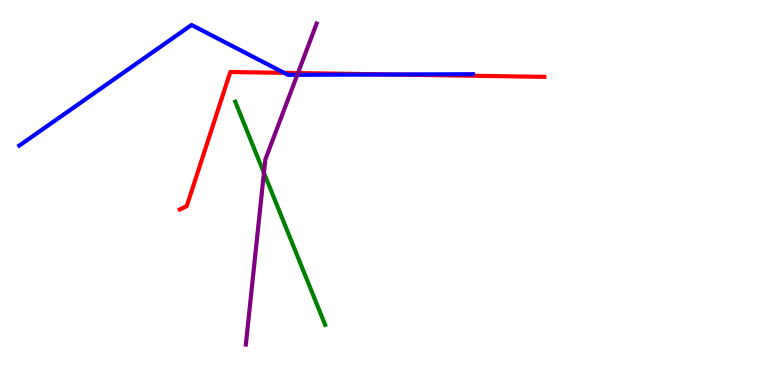[{'lines': ['blue', 'red'], 'intersections': [{'x': 3.67, 'y': 8.11}, {'x': 5.05, 'y': 8.07}]}, {'lines': ['green', 'red'], 'intersections': []}, {'lines': ['purple', 'red'], 'intersections': [{'x': 3.84, 'y': 8.1}]}, {'lines': ['blue', 'green'], 'intersections': []}, {'lines': ['blue', 'purple'], 'intersections': [{'x': 3.84, 'y': 8.06}]}, {'lines': ['green', 'purple'], 'intersections': [{'x': 3.41, 'y': 5.51}]}]